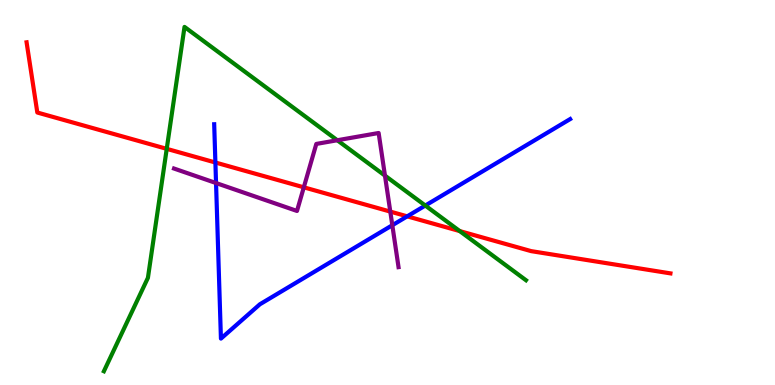[{'lines': ['blue', 'red'], 'intersections': [{'x': 2.78, 'y': 5.78}, {'x': 5.25, 'y': 4.38}]}, {'lines': ['green', 'red'], 'intersections': [{'x': 2.15, 'y': 6.13}, {'x': 5.93, 'y': 4.0}]}, {'lines': ['purple', 'red'], 'intersections': [{'x': 3.92, 'y': 5.13}, {'x': 5.04, 'y': 4.5}]}, {'lines': ['blue', 'green'], 'intersections': [{'x': 5.49, 'y': 4.66}]}, {'lines': ['blue', 'purple'], 'intersections': [{'x': 2.79, 'y': 5.25}, {'x': 5.06, 'y': 4.15}]}, {'lines': ['green', 'purple'], 'intersections': [{'x': 4.35, 'y': 6.36}, {'x': 4.97, 'y': 5.44}]}]